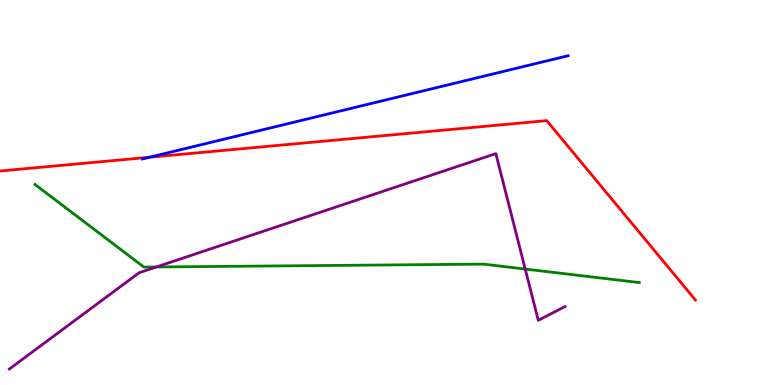[{'lines': ['blue', 'red'], 'intersections': [{'x': 1.93, 'y': 5.92}]}, {'lines': ['green', 'red'], 'intersections': []}, {'lines': ['purple', 'red'], 'intersections': []}, {'lines': ['blue', 'green'], 'intersections': []}, {'lines': ['blue', 'purple'], 'intersections': []}, {'lines': ['green', 'purple'], 'intersections': [{'x': 2.02, 'y': 3.07}, {'x': 6.78, 'y': 3.01}]}]